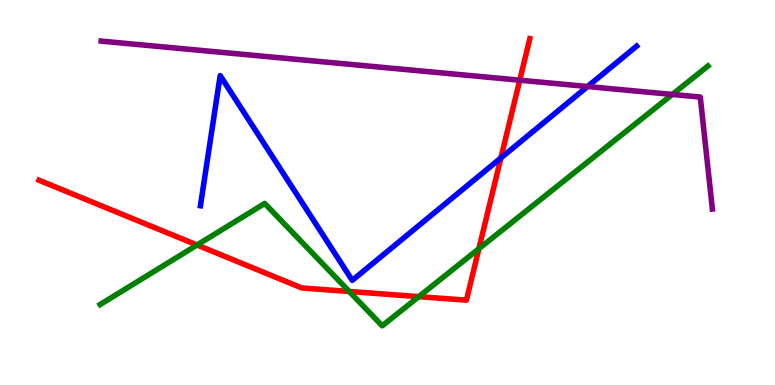[{'lines': ['blue', 'red'], 'intersections': [{'x': 6.46, 'y': 5.9}]}, {'lines': ['green', 'red'], 'intersections': [{'x': 2.54, 'y': 3.64}, {'x': 4.51, 'y': 2.43}, {'x': 5.4, 'y': 2.3}, {'x': 6.18, 'y': 3.54}]}, {'lines': ['purple', 'red'], 'intersections': [{'x': 6.71, 'y': 7.92}]}, {'lines': ['blue', 'green'], 'intersections': []}, {'lines': ['blue', 'purple'], 'intersections': [{'x': 7.58, 'y': 7.75}]}, {'lines': ['green', 'purple'], 'intersections': [{'x': 8.67, 'y': 7.55}]}]